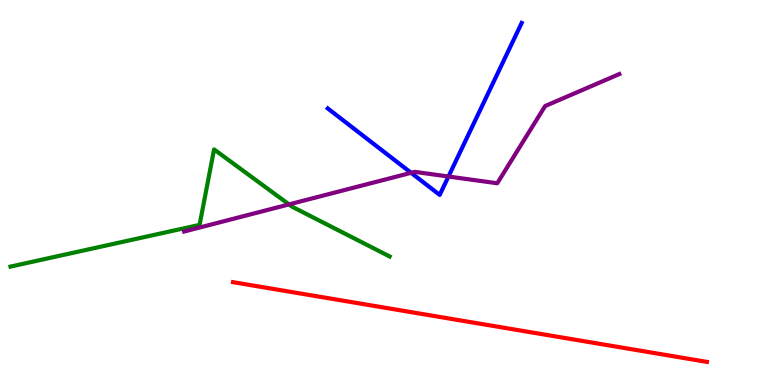[{'lines': ['blue', 'red'], 'intersections': []}, {'lines': ['green', 'red'], 'intersections': []}, {'lines': ['purple', 'red'], 'intersections': []}, {'lines': ['blue', 'green'], 'intersections': []}, {'lines': ['blue', 'purple'], 'intersections': [{'x': 5.3, 'y': 5.51}, {'x': 5.79, 'y': 5.42}]}, {'lines': ['green', 'purple'], 'intersections': [{'x': 3.73, 'y': 4.69}]}]